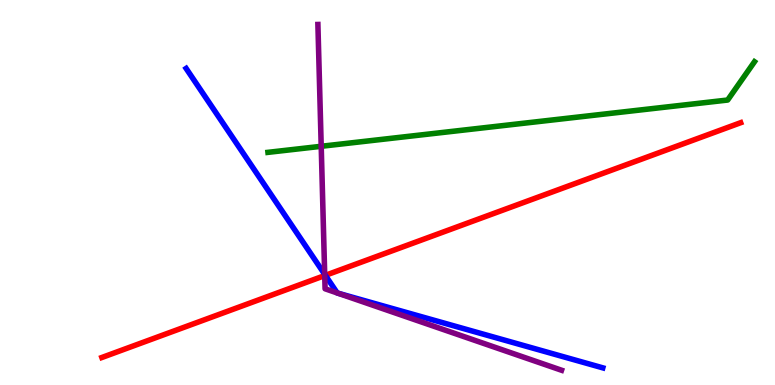[{'lines': ['blue', 'red'], 'intersections': [{'x': 4.2, 'y': 2.85}]}, {'lines': ['green', 'red'], 'intersections': []}, {'lines': ['purple', 'red'], 'intersections': [{'x': 4.19, 'y': 2.84}]}, {'lines': ['blue', 'green'], 'intersections': []}, {'lines': ['blue', 'purple'], 'intersections': [{'x': 4.19, 'y': 2.87}, {'x': 4.35, 'y': 2.39}, {'x': 4.35, 'y': 2.39}]}, {'lines': ['green', 'purple'], 'intersections': [{'x': 4.14, 'y': 6.2}]}]